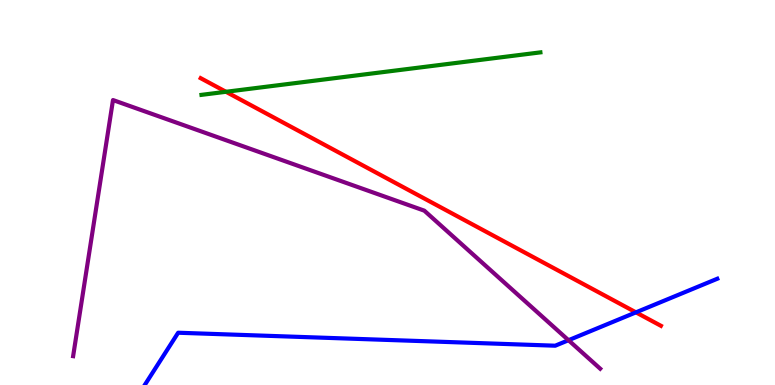[{'lines': ['blue', 'red'], 'intersections': [{'x': 8.21, 'y': 1.89}]}, {'lines': ['green', 'red'], 'intersections': [{'x': 2.92, 'y': 7.62}]}, {'lines': ['purple', 'red'], 'intersections': []}, {'lines': ['blue', 'green'], 'intersections': []}, {'lines': ['blue', 'purple'], 'intersections': [{'x': 7.34, 'y': 1.16}]}, {'lines': ['green', 'purple'], 'intersections': []}]